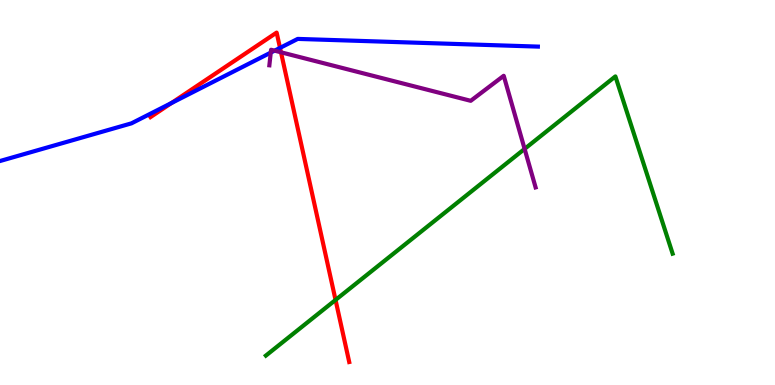[{'lines': ['blue', 'red'], 'intersections': [{'x': 2.21, 'y': 7.32}, {'x': 3.61, 'y': 8.76}]}, {'lines': ['green', 'red'], 'intersections': [{'x': 4.33, 'y': 2.21}]}, {'lines': ['purple', 'red'], 'intersections': [{'x': 3.63, 'y': 8.64}]}, {'lines': ['blue', 'green'], 'intersections': []}, {'lines': ['blue', 'purple'], 'intersections': [{'x': 3.49, 'y': 8.63}, {'x': 3.54, 'y': 8.68}]}, {'lines': ['green', 'purple'], 'intersections': [{'x': 6.77, 'y': 6.13}]}]